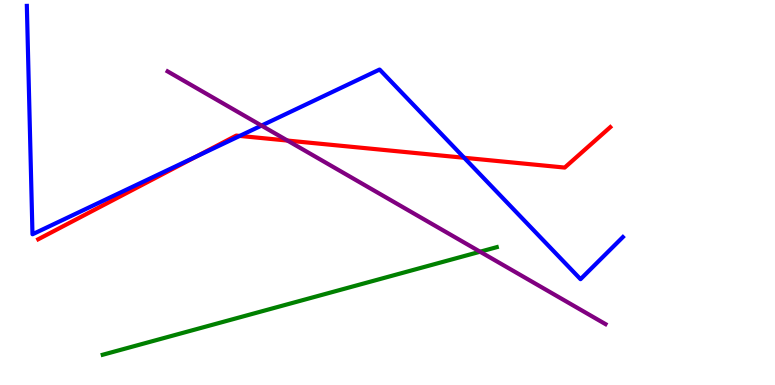[{'lines': ['blue', 'red'], 'intersections': [{'x': 2.53, 'y': 5.93}, {'x': 3.09, 'y': 6.47}, {'x': 5.99, 'y': 5.9}]}, {'lines': ['green', 'red'], 'intersections': []}, {'lines': ['purple', 'red'], 'intersections': [{'x': 3.71, 'y': 6.35}]}, {'lines': ['blue', 'green'], 'intersections': []}, {'lines': ['blue', 'purple'], 'intersections': [{'x': 3.37, 'y': 6.74}]}, {'lines': ['green', 'purple'], 'intersections': [{'x': 6.19, 'y': 3.46}]}]